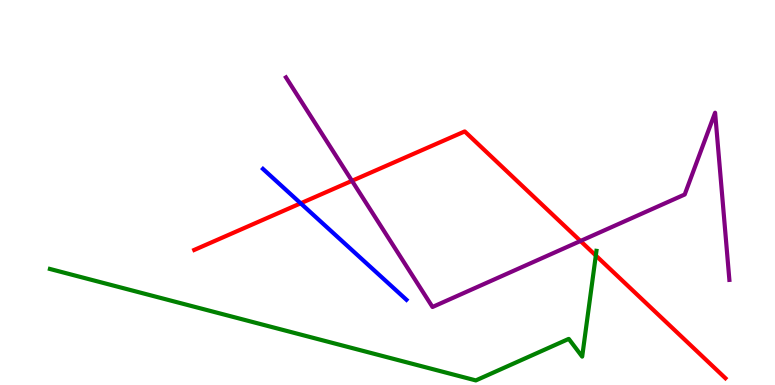[{'lines': ['blue', 'red'], 'intersections': [{'x': 3.88, 'y': 4.72}]}, {'lines': ['green', 'red'], 'intersections': [{'x': 7.69, 'y': 3.36}]}, {'lines': ['purple', 'red'], 'intersections': [{'x': 4.54, 'y': 5.3}, {'x': 7.49, 'y': 3.74}]}, {'lines': ['blue', 'green'], 'intersections': []}, {'lines': ['blue', 'purple'], 'intersections': []}, {'lines': ['green', 'purple'], 'intersections': []}]